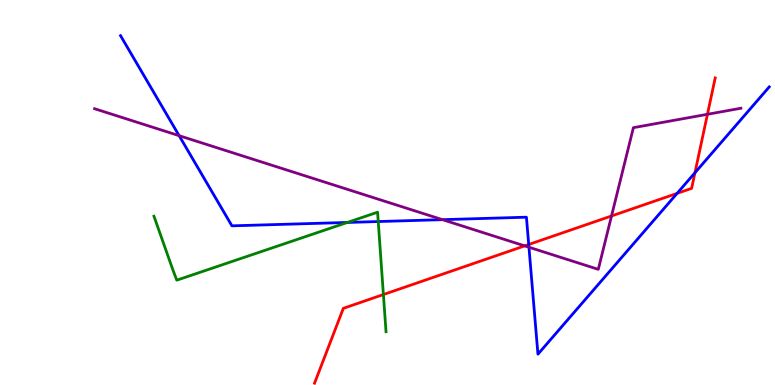[{'lines': ['blue', 'red'], 'intersections': [{'x': 6.82, 'y': 3.65}, {'x': 8.74, 'y': 4.98}, {'x': 8.97, 'y': 5.51}]}, {'lines': ['green', 'red'], 'intersections': [{'x': 4.95, 'y': 2.35}]}, {'lines': ['purple', 'red'], 'intersections': [{'x': 6.77, 'y': 3.61}, {'x': 7.89, 'y': 4.39}, {'x': 9.13, 'y': 7.03}]}, {'lines': ['blue', 'green'], 'intersections': [{'x': 4.48, 'y': 4.22}, {'x': 4.88, 'y': 4.25}]}, {'lines': ['blue', 'purple'], 'intersections': [{'x': 2.31, 'y': 6.48}, {'x': 5.71, 'y': 4.29}, {'x': 6.83, 'y': 3.58}]}, {'lines': ['green', 'purple'], 'intersections': []}]